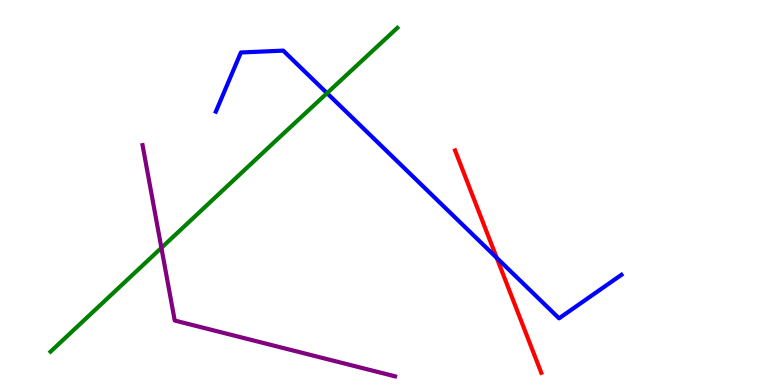[{'lines': ['blue', 'red'], 'intersections': [{'x': 6.41, 'y': 3.3}]}, {'lines': ['green', 'red'], 'intersections': []}, {'lines': ['purple', 'red'], 'intersections': []}, {'lines': ['blue', 'green'], 'intersections': [{'x': 4.22, 'y': 7.58}]}, {'lines': ['blue', 'purple'], 'intersections': []}, {'lines': ['green', 'purple'], 'intersections': [{'x': 2.08, 'y': 3.56}]}]